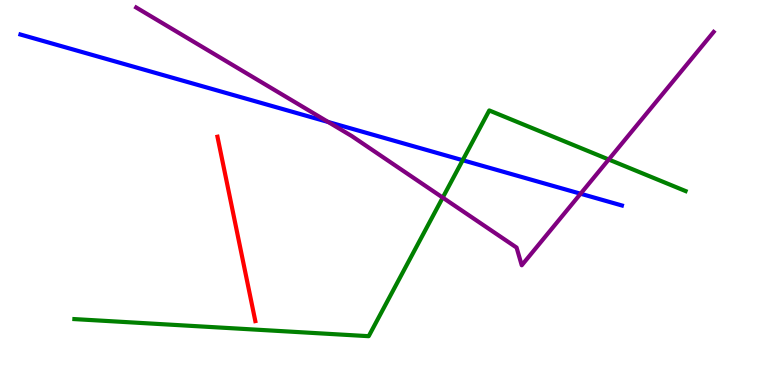[{'lines': ['blue', 'red'], 'intersections': []}, {'lines': ['green', 'red'], 'intersections': []}, {'lines': ['purple', 'red'], 'intersections': []}, {'lines': ['blue', 'green'], 'intersections': [{'x': 5.97, 'y': 5.84}]}, {'lines': ['blue', 'purple'], 'intersections': [{'x': 4.23, 'y': 6.83}, {'x': 7.49, 'y': 4.97}]}, {'lines': ['green', 'purple'], 'intersections': [{'x': 5.71, 'y': 4.87}, {'x': 7.85, 'y': 5.86}]}]